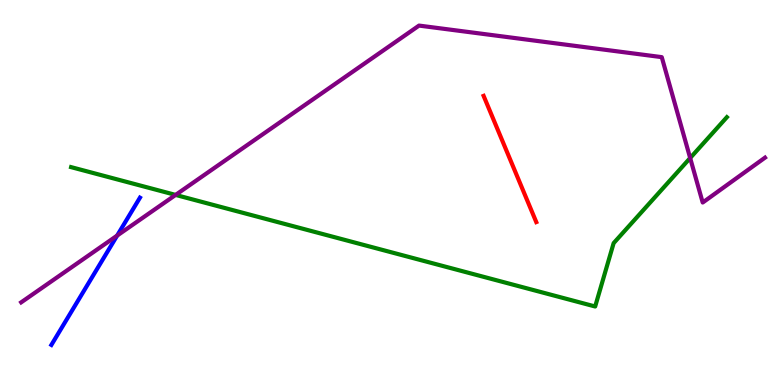[{'lines': ['blue', 'red'], 'intersections': []}, {'lines': ['green', 'red'], 'intersections': []}, {'lines': ['purple', 'red'], 'intersections': []}, {'lines': ['blue', 'green'], 'intersections': []}, {'lines': ['blue', 'purple'], 'intersections': [{'x': 1.51, 'y': 3.88}]}, {'lines': ['green', 'purple'], 'intersections': [{'x': 2.27, 'y': 4.94}, {'x': 8.91, 'y': 5.9}]}]